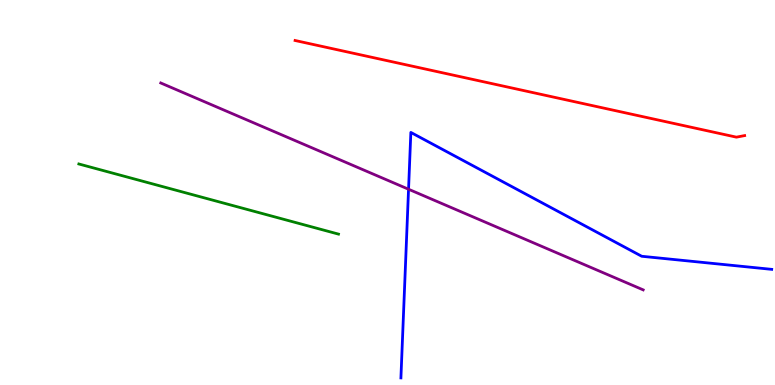[{'lines': ['blue', 'red'], 'intersections': []}, {'lines': ['green', 'red'], 'intersections': []}, {'lines': ['purple', 'red'], 'intersections': []}, {'lines': ['blue', 'green'], 'intersections': []}, {'lines': ['blue', 'purple'], 'intersections': [{'x': 5.27, 'y': 5.08}]}, {'lines': ['green', 'purple'], 'intersections': []}]